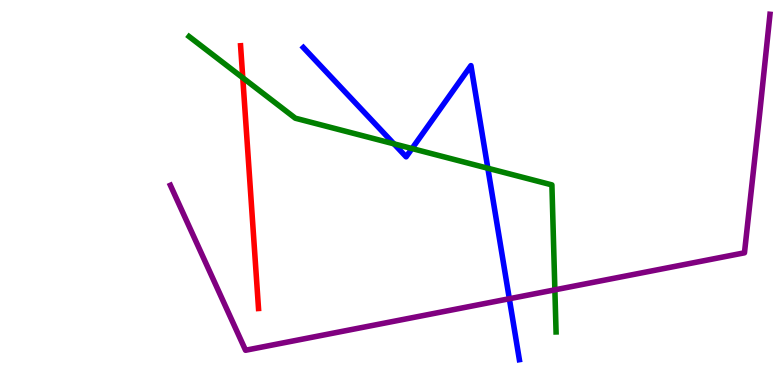[{'lines': ['blue', 'red'], 'intersections': []}, {'lines': ['green', 'red'], 'intersections': [{'x': 3.13, 'y': 7.98}]}, {'lines': ['purple', 'red'], 'intersections': []}, {'lines': ['blue', 'green'], 'intersections': [{'x': 5.08, 'y': 6.26}, {'x': 5.32, 'y': 6.14}, {'x': 6.29, 'y': 5.63}]}, {'lines': ['blue', 'purple'], 'intersections': [{'x': 6.57, 'y': 2.24}]}, {'lines': ['green', 'purple'], 'intersections': [{'x': 7.16, 'y': 2.47}]}]